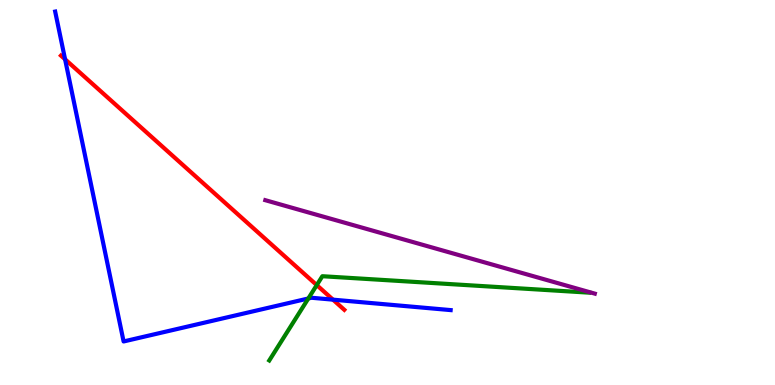[{'lines': ['blue', 'red'], 'intersections': [{'x': 0.84, 'y': 8.46}, {'x': 4.3, 'y': 2.22}]}, {'lines': ['green', 'red'], 'intersections': [{'x': 4.09, 'y': 2.6}]}, {'lines': ['purple', 'red'], 'intersections': []}, {'lines': ['blue', 'green'], 'intersections': [{'x': 3.98, 'y': 2.25}]}, {'lines': ['blue', 'purple'], 'intersections': []}, {'lines': ['green', 'purple'], 'intersections': []}]